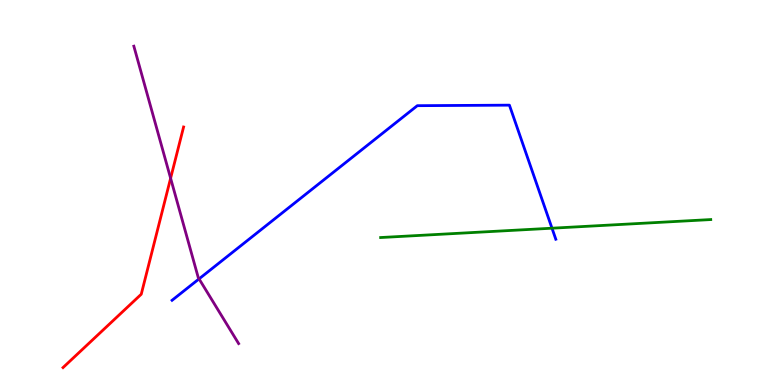[{'lines': ['blue', 'red'], 'intersections': []}, {'lines': ['green', 'red'], 'intersections': []}, {'lines': ['purple', 'red'], 'intersections': [{'x': 2.2, 'y': 5.37}]}, {'lines': ['blue', 'green'], 'intersections': [{'x': 7.12, 'y': 4.07}]}, {'lines': ['blue', 'purple'], 'intersections': [{'x': 2.57, 'y': 2.76}]}, {'lines': ['green', 'purple'], 'intersections': []}]